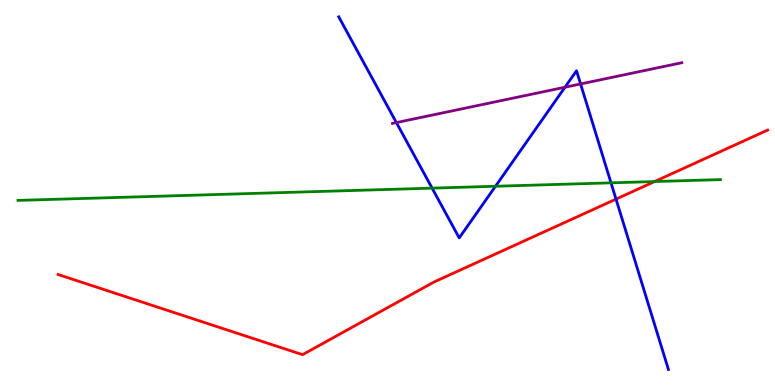[{'lines': ['blue', 'red'], 'intersections': [{'x': 7.95, 'y': 4.83}]}, {'lines': ['green', 'red'], 'intersections': [{'x': 8.45, 'y': 5.28}]}, {'lines': ['purple', 'red'], 'intersections': []}, {'lines': ['blue', 'green'], 'intersections': [{'x': 5.58, 'y': 5.11}, {'x': 6.39, 'y': 5.16}, {'x': 7.88, 'y': 5.25}]}, {'lines': ['blue', 'purple'], 'intersections': [{'x': 5.11, 'y': 6.82}, {'x': 7.29, 'y': 7.73}, {'x': 7.49, 'y': 7.82}]}, {'lines': ['green', 'purple'], 'intersections': []}]